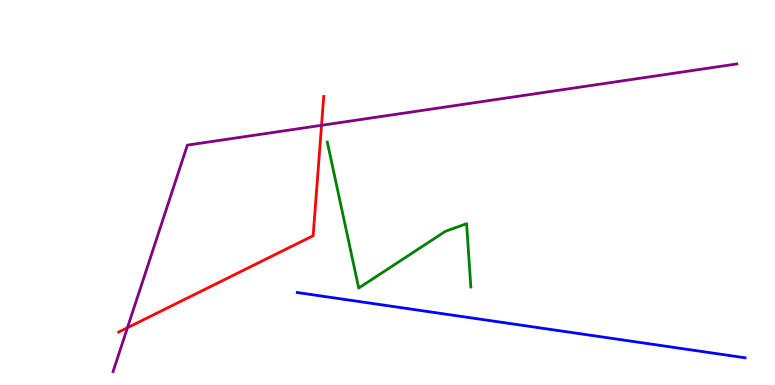[{'lines': ['blue', 'red'], 'intersections': []}, {'lines': ['green', 'red'], 'intersections': []}, {'lines': ['purple', 'red'], 'intersections': [{'x': 1.64, 'y': 1.49}, {'x': 4.15, 'y': 6.75}]}, {'lines': ['blue', 'green'], 'intersections': []}, {'lines': ['blue', 'purple'], 'intersections': []}, {'lines': ['green', 'purple'], 'intersections': []}]